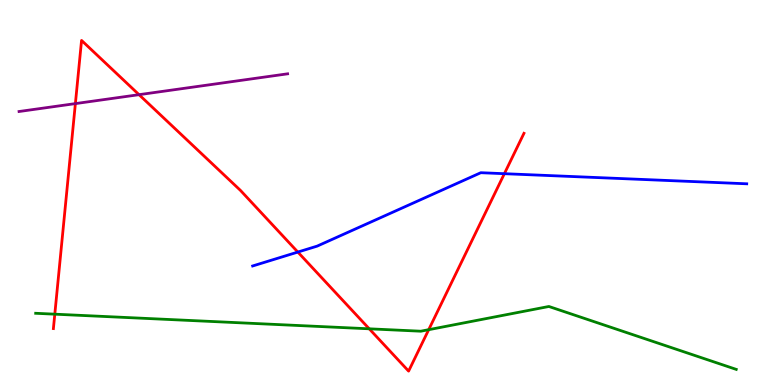[{'lines': ['blue', 'red'], 'intersections': [{'x': 3.84, 'y': 3.45}, {'x': 6.51, 'y': 5.49}]}, {'lines': ['green', 'red'], 'intersections': [{'x': 0.707, 'y': 1.84}, {'x': 4.76, 'y': 1.46}, {'x': 5.53, 'y': 1.44}]}, {'lines': ['purple', 'red'], 'intersections': [{'x': 0.973, 'y': 7.31}, {'x': 1.79, 'y': 7.54}]}, {'lines': ['blue', 'green'], 'intersections': []}, {'lines': ['blue', 'purple'], 'intersections': []}, {'lines': ['green', 'purple'], 'intersections': []}]